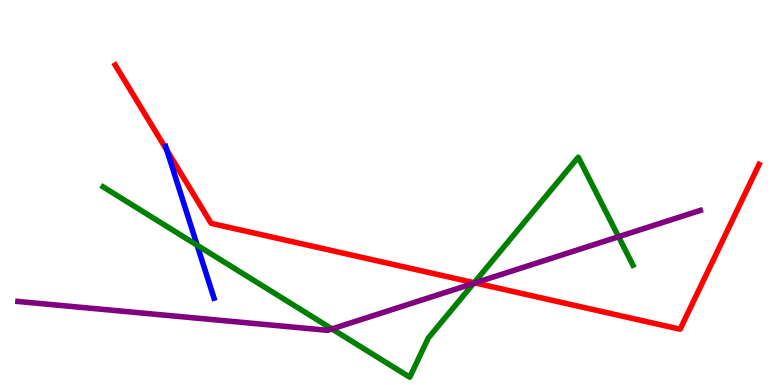[{'lines': ['blue', 'red'], 'intersections': [{'x': 2.15, 'y': 6.1}]}, {'lines': ['green', 'red'], 'intersections': [{'x': 6.12, 'y': 2.66}]}, {'lines': ['purple', 'red'], 'intersections': [{'x': 6.13, 'y': 2.65}]}, {'lines': ['blue', 'green'], 'intersections': [{'x': 2.54, 'y': 3.63}]}, {'lines': ['blue', 'purple'], 'intersections': []}, {'lines': ['green', 'purple'], 'intersections': [{'x': 4.28, 'y': 1.46}, {'x': 6.11, 'y': 2.64}, {'x': 7.98, 'y': 3.85}]}]